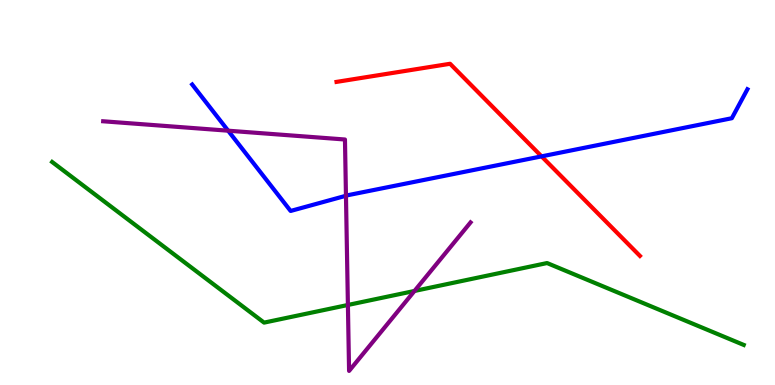[{'lines': ['blue', 'red'], 'intersections': [{'x': 6.99, 'y': 5.94}]}, {'lines': ['green', 'red'], 'intersections': []}, {'lines': ['purple', 'red'], 'intersections': []}, {'lines': ['blue', 'green'], 'intersections': []}, {'lines': ['blue', 'purple'], 'intersections': [{'x': 2.94, 'y': 6.61}, {'x': 4.46, 'y': 4.92}]}, {'lines': ['green', 'purple'], 'intersections': [{'x': 4.49, 'y': 2.08}, {'x': 5.35, 'y': 2.44}]}]